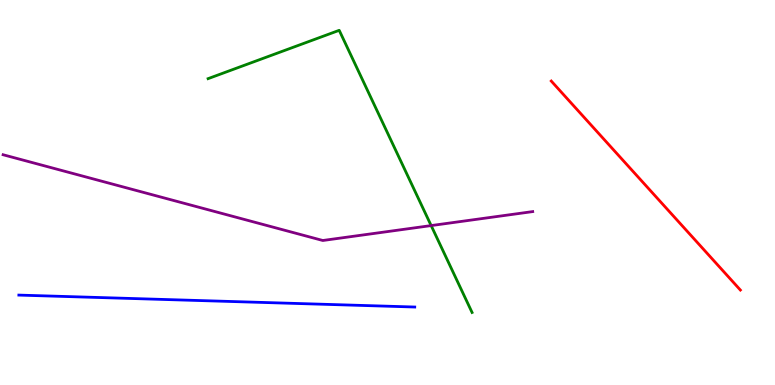[{'lines': ['blue', 'red'], 'intersections': []}, {'lines': ['green', 'red'], 'intersections': []}, {'lines': ['purple', 'red'], 'intersections': []}, {'lines': ['blue', 'green'], 'intersections': []}, {'lines': ['blue', 'purple'], 'intersections': []}, {'lines': ['green', 'purple'], 'intersections': [{'x': 5.56, 'y': 4.14}]}]